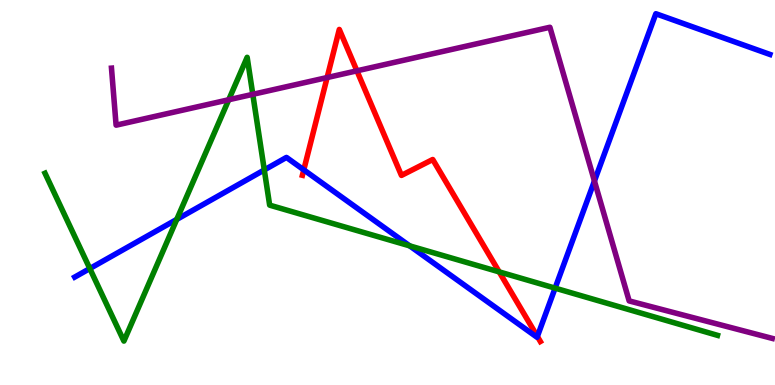[{'lines': ['blue', 'red'], 'intersections': [{'x': 3.92, 'y': 5.59}, {'x': 6.93, 'y': 1.26}]}, {'lines': ['green', 'red'], 'intersections': [{'x': 6.44, 'y': 2.94}]}, {'lines': ['purple', 'red'], 'intersections': [{'x': 4.22, 'y': 7.99}, {'x': 4.61, 'y': 8.16}]}, {'lines': ['blue', 'green'], 'intersections': [{'x': 1.16, 'y': 3.02}, {'x': 2.28, 'y': 4.3}, {'x': 3.41, 'y': 5.59}, {'x': 5.29, 'y': 3.61}, {'x': 7.16, 'y': 2.52}]}, {'lines': ['blue', 'purple'], 'intersections': [{'x': 7.67, 'y': 5.3}]}, {'lines': ['green', 'purple'], 'intersections': [{'x': 2.95, 'y': 7.41}, {'x': 3.26, 'y': 7.55}]}]